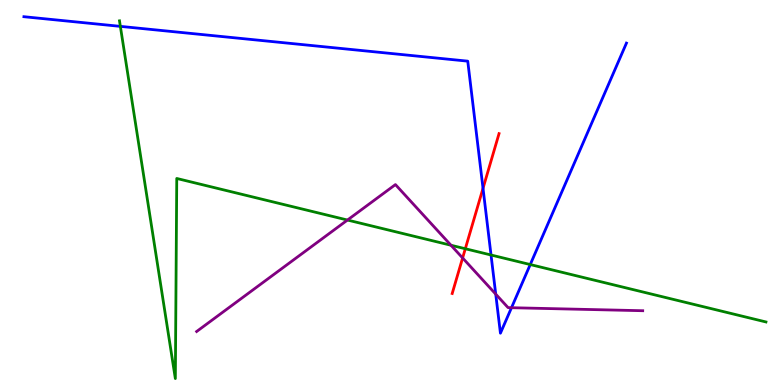[{'lines': ['blue', 'red'], 'intersections': [{'x': 6.23, 'y': 5.11}]}, {'lines': ['green', 'red'], 'intersections': [{'x': 6.0, 'y': 3.54}]}, {'lines': ['purple', 'red'], 'intersections': [{'x': 5.97, 'y': 3.3}]}, {'lines': ['blue', 'green'], 'intersections': [{'x': 1.55, 'y': 9.32}, {'x': 6.34, 'y': 3.38}, {'x': 6.84, 'y': 3.13}]}, {'lines': ['blue', 'purple'], 'intersections': [{'x': 6.4, 'y': 2.36}, {'x': 6.6, 'y': 2.01}]}, {'lines': ['green', 'purple'], 'intersections': [{'x': 4.48, 'y': 4.28}, {'x': 5.82, 'y': 3.63}]}]